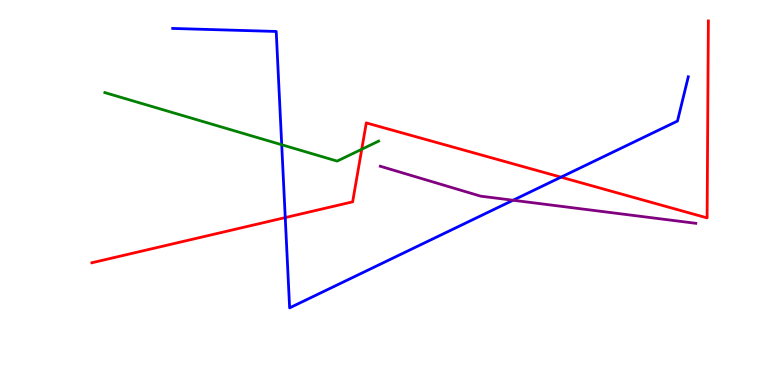[{'lines': ['blue', 'red'], 'intersections': [{'x': 3.68, 'y': 4.35}, {'x': 7.24, 'y': 5.4}]}, {'lines': ['green', 'red'], 'intersections': [{'x': 4.67, 'y': 6.12}]}, {'lines': ['purple', 'red'], 'intersections': []}, {'lines': ['blue', 'green'], 'intersections': [{'x': 3.64, 'y': 6.24}]}, {'lines': ['blue', 'purple'], 'intersections': [{'x': 6.62, 'y': 4.8}]}, {'lines': ['green', 'purple'], 'intersections': []}]